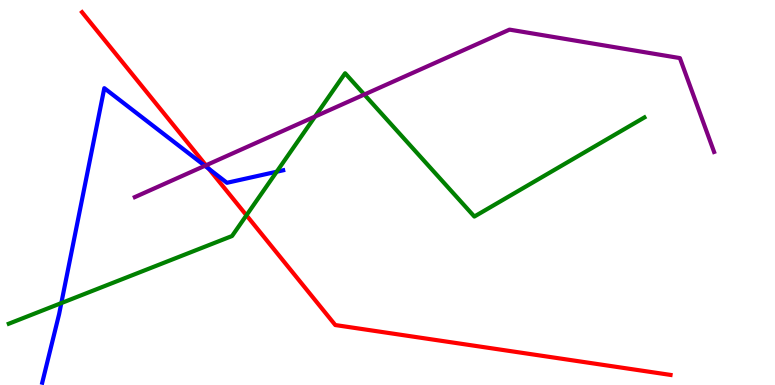[{'lines': ['blue', 'red'], 'intersections': [{'x': 2.69, 'y': 5.62}]}, {'lines': ['green', 'red'], 'intersections': [{'x': 3.18, 'y': 4.41}]}, {'lines': ['purple', 'red'], 'intersections': [{'x': 2.66, 'y': 5.71}]}, {'lines': ['blue', 'green'], 'intersections': [{'x': 0.791, 'y': 2.13}, {'x': 3.57, 'y': 5.54}]}, {'lines': ['blue', 'purple'], 'intersections': [{'x': 2.64, 'y': 5.69}]}, {'lines': ['green', 'purple'], 'intersections': [{'x': 4.06, 'y': 6.97}, {'x': 4.7, 'y': 7.54}]}]